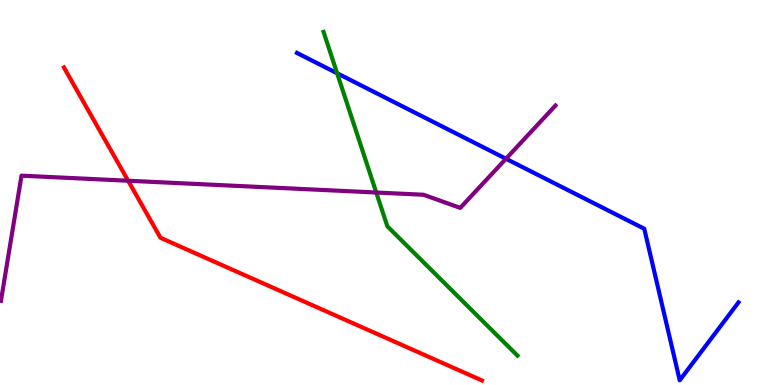[{'lines': ['blue', 'red'], 'intersections': []}, {'lines': ['green', 'red'], 'intersections': []}, {'lines': ['purple', 'red'], 'intersections': [{'x': 1.65, 'y': 5.31}]}, {'lines': ['blue', 'green'], 'intersections': [{'x': 4.35, 'y': 8.1}]}, {'lines': ['blue', 'purple'], 'intersections': [{'x': 6.53, 'y': 5.88}]}, {'lines': ['green', 'purple'], 'intersections': [{'x': 4.85, 'y': 5.0}]}]